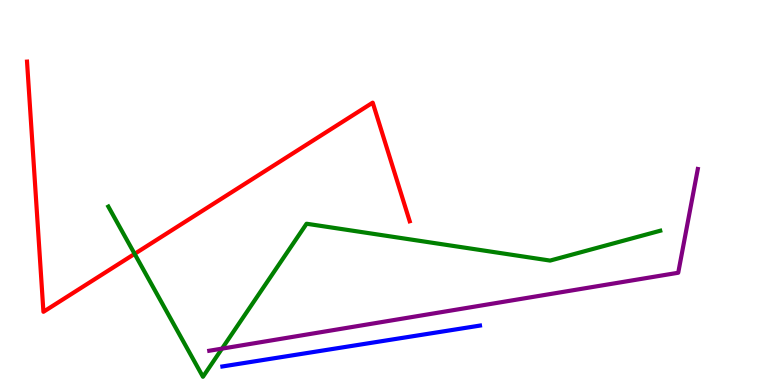[{'lines': ['blue', 'red'], 'intersections': []}, {'lines': ['green', 'red'], 'intersections': [{'x': 1.74, 'y': 3.41}]}, {'lines': ['purple', 'red'], 'intersections': []}, {'lines': ['blue', 'green'], 'intersections': []}, {'lines': ['blue', 'purple'], 'intersections': []}, {'lines': ['green', 'purple'], 'intersections': [{'x': 2.86, 'y': 0.945}]}]